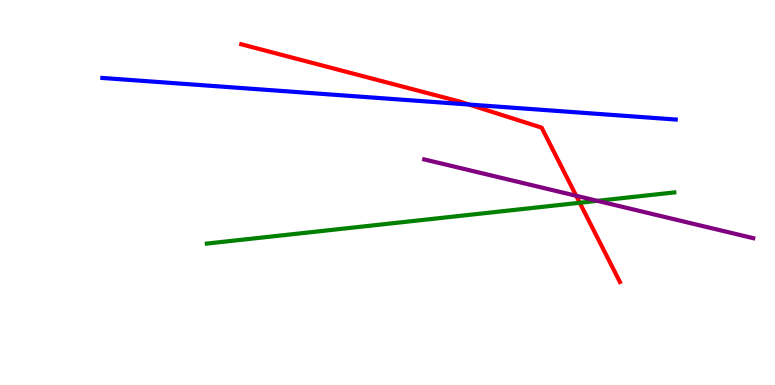[{'lines': ['blue', 'red'], 'intersections': [{'x': 6.05, 'y': 7.28}]}, {'lines': ['green', 'red'], 'intersections': [{'x': 7.48, 'y': 4.73}]}, {'lines': ['purple', 'red'], 'intersections': [{'x': 7.43, 'y': 4.91}]}, {'lines': ['blue', 'green'], 'intersections': []}, {'lines': ['blue', 'purple'], 'intersections': []}, {'lines': ['green', 'purple'], 'intersections': [{'x': 7.71, 'y': 4.78}]}]